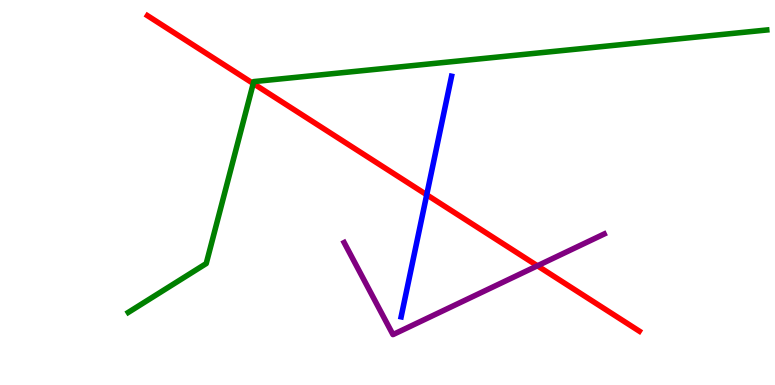[{'lines': ['blue', 'red'], 'intersections': [{'x': 5.51, 'y': 4.94}]}, {'lines': ['green', 'red'], 'intersections': [{'x': 3.27, 'y': 7.83}]}, {'lines': ['purple', 'red'], 'intersections': [{'x': 6.93, 'y': 3.1}]}, {'lines': ['blue', 'green'], 'intersections': []}, {'lines': ['blue', 'purple'], 'intersections': []}, {'lines': ['green', 'purple'], 'intersections': []}]